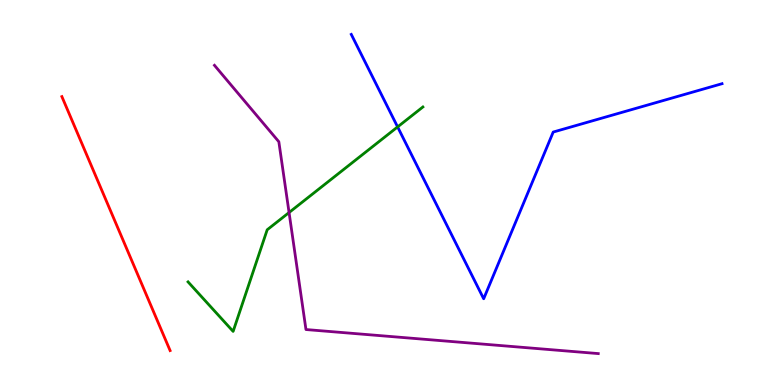[{'lines': ['blue', 'red'], 'intersections': []}, {'lines': ['green', 'red'], 'intersections': []}, {'lines': ['purple', 'red'], 'intersections': []}, {'lines': ['blue', 'green'], 'intersections': [{'x': 5.13, 'y': 6.7}]}, {'lines': ['blue', 'purple'], 'intersections': []}, {'lines': ['green', 'purple'], 'intersections': [{'x': 3.73, 'y': 4.48}]}]